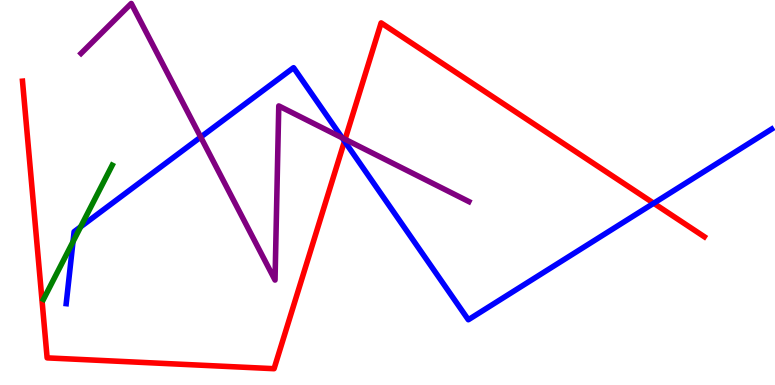[{'lines': ['blue', 'red'], 'intersections': [{'x': 4.45, 'y': 6.33}, {'x': 8.43, 'y': 4.72}]}, {'lines': ['green', 'red'], 'intersections': []}, {'lines': ['purple', 'red'], 'intersections': [{'x': 4.45, 'y': 6.38}]}, {'lines': ['blue', 'green'], 'intersections': [{'x': 0.942, 'y': 3.72}, {'x': 1.04, 'y': 4.11}]}, {'lines': ['blue', 'purple'], 'intersections': [{'x': 2.59, 'y': 6.44}, {'x': 4.42, 'y': 6.42}]}, {'lines': ['green', 'purple'], 'intersections': []}]